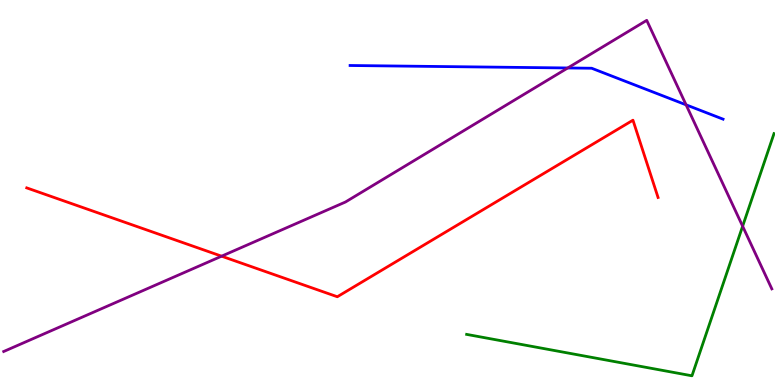[{'lines': ['blue', 'red'], 'intersections': []}, {'lines': ['green', 'red'], 'intersections': []}, {'lines': ['purple', 'red'], 'intersections': [{'x': 2.86, 'y': 3.35}]}, {'lines': ['blue', 'green'], 'intersections': []}, {'lines': ['blue', 'purple'], 'intersections': [{'x': 7.33, 'y': 8.23}, {'x': 8.85, 'y': 7.28}]}, {'lines': ['green', 'purple'], 'intersections': [{'x': 9.58, 'y': 4.12}]}]